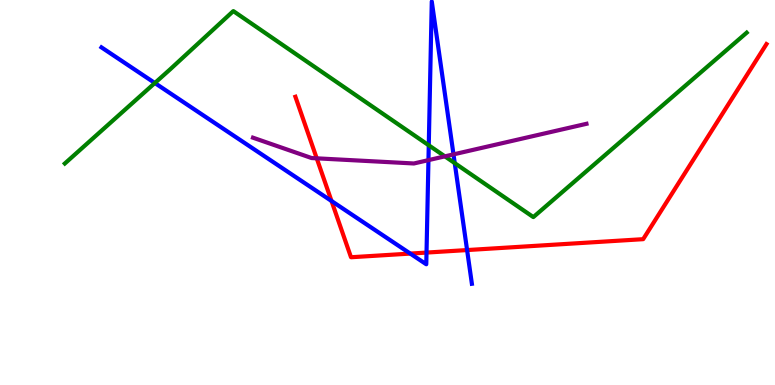[{'lines': ['blue', 'red'], 'intersections': [{'x': 4.28, 'y': 4.78}, {'x': 5.29, 'y': 3.41}, {'x': 5.5, 'y': 3.44}, {'x': 6.03, 'y': 3.5}]}, {'lines': ['green', 'red'], 'intersections': []}, {'lines': ['purple', 'red'], 'intersections': [{'x': 4.09, 'y': 5.89}]}, {'lines': ['blue', 'green'], 'intersections': [{'x': 2.0, 'y': 7.84}, {'x': 5.53, 'y': 6.23}, {'x': 5.87, 'y': 5.76}]}, {'lines': ['blue', 'purple'], 'intersections': [{'x': 5.53, 'y': 5.84}, {'x': 5.85, 'y': 5.99}]}, {'lines': ['green', 'purple'], 'intersections': [{'x': 5.74, 'y': 5.94}]}]